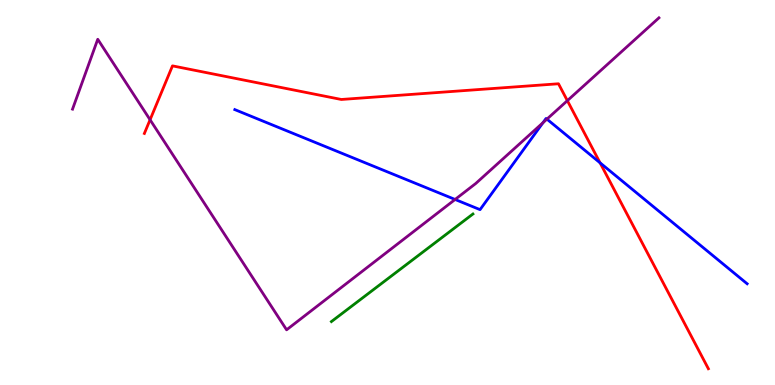[{'lines': ['blue', 'red'], 'intersections': [{'x': 7.74, 'y': 5.77}]}, {'lines': ['green', 'red'], 'intersections': []}, {'lines': ['purple', 'red'], 'intersections': [{'x': 1.94, 'y': 6.89}, {'x': 7.32, 'y': 7.39}]}, {'lines': ['blue', 'green'], 'intersections': []}, {'lines': ['blue', 'purple'], 'intersections': [{'x': 5.87, 'y': 4.82}, {'x': 7.01, 'y': 6.81}, {'x': 7.06, 'y': 6.91}]}, {'lines': ['green', 'purple'], 'intersections': []}]